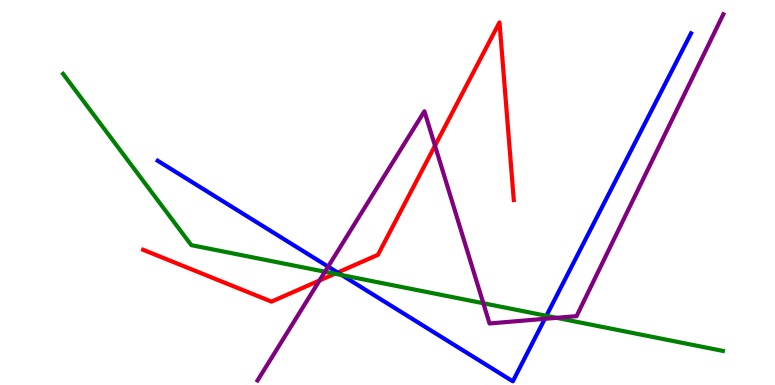[{'lines': ['blue', 'red'], 'intersections': [{'x': 4.36, 'y': 2.92}]}, {'lines': ['green', 'red'], 'intersections': [{'x': 4.32, 'y': 2.89}]}, {'lines': ['purple', 'red'], 'intersections': [{'x': 4.12, 'y': 2.71}, {'x': 5.61, 'y': 6.22}]}, {'lines': ['blue', 'green'], 'intersections': [{'x': 4.41, 'y': 2.85}, {'x': 7.05, 'y': 1.8}]}, {'lines': ['blue', 'purple'], 'intersections': [{'x': 4.23, 'y': 3.08}, {'x': 7.03, 'y': 1.72}]}, {'lines': ['green', 'purple'], 'intersections': [{'x': 4.19, 'y': 2.94}, {'x': 6.24, 'y': 2.12}, {'x': 7.18, 'y': 1.74}]}]